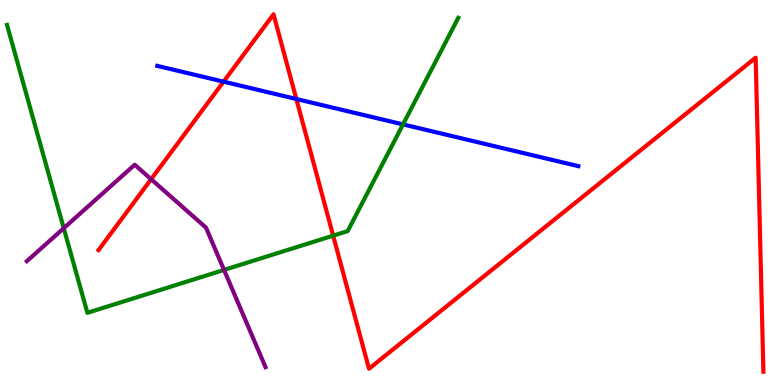[{'lines': ['blue', 'red'], 'intersections': [{'x': 2.88, 'y': 7.88}, {'x': 3.82, 'y': 7.43}]}, {'lines': ['green', 'red'], 'intersections': [{'x': 4.3, 'y': 3.88}]}, {'lines': ['purple', 'red'], 'intersections': [{'x': 1.95, 'y': 5.34}]}, {'lines': ['blue', 'green'], 'intersections': [{'x': 5.2, 'y': 6.77}]}, {'lines': ['blue', 'purple'], 'intersections': []}, {'lines': ['green', 'purple'], 'intersections': [{'x': 0.823, 'y': 4.07}, {'x': 2.89, 'y': 2.99}]}]